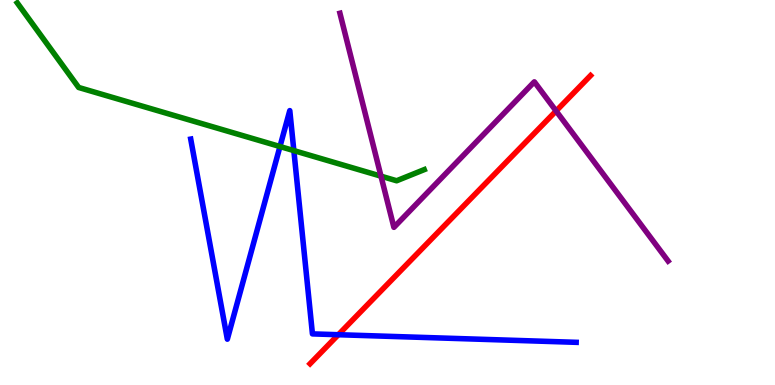[{'lines': ['blue', 'red'], 'intersections': [{'x': 4.37, 'y': 1.31}]}, {'lines': ['green', 'red'], 'intersections': []}, {'lines': ['purple', 'red'], 'intersections': [{'x': 7.18, 'y': 7.12}]}, {'lines': ['blue', 'green'], 'intersections': [{'x': 3.61, 'y': 6.19}, {'x': 3.79, 'y': 6.09}]}, {'lines': ['blue', 'purple'], 'intersections': []}, {'lines': ['green', 'purple'], 'intersections': [{'x': 4.92, 'y': 5.42}]}]